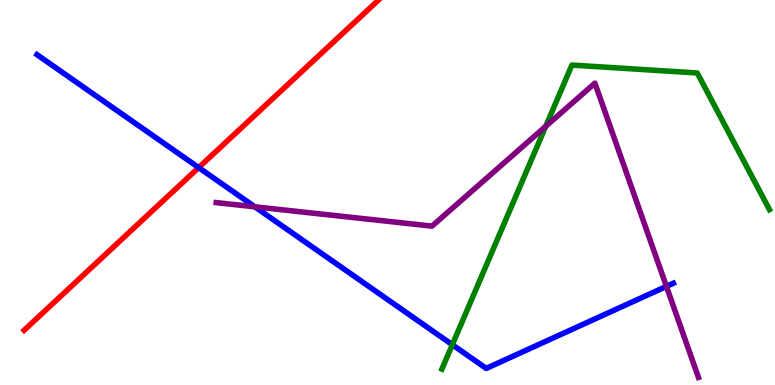[{'lines': ['blue', 'red'], 'intersections': [{'x': 2.56, 'y': 5.65}]}, {'lines': ['green', 'red'], 'intersections': []}, {'lines': ['purple', 'red'], 'intersections': []}, {'lines': ['blue', 'green'], 'intersections': [{'x': 5.84, 'y': 1.05}]}, {'lines': ['blue', 'purple'], 'intersections': [{'x': 3.29, 'y': 4.63}, {'x': 8.6, 'y': 2.56}]}, {'lines': ['green', 'purple'], 'intersections': [{'x': 7.04, 'y': 6.72}]}]